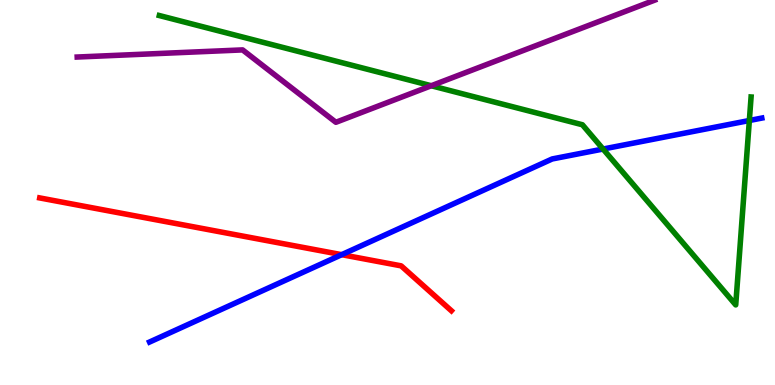[{'lines': ['blue', 'red'], 'intersections': [{'x': 4.41, 'y': 3.39}]}, {'lines': ['green', 'red'], 'intersections': []}, {'lines': ['purple', 'red'], 'intersections': []}, {'lines': ['blue', 'green'], 'intersections': [{'x': 7.78, 'y': 6.13}, {'x': 9.67, 'y': 6.87}]}, {'lines': ['blue', 'purple'], 'intersections': []}, {'lines': ['green', 'purple'], 'intersections': [{'x': 5.56, 'y': 7.77}]}]